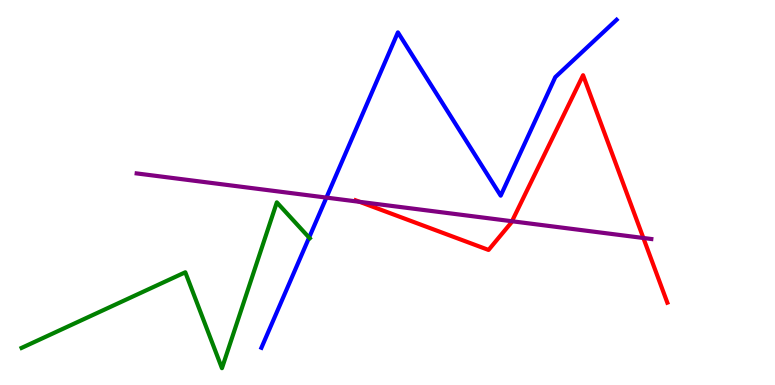[{'lines': ['blue', 'red'], 'intersections': []}, {'lines': ['green', 'red'], 'intersections': []}, {'lines': ['purple', 'red'], 'intersections': [{'x': 4.64, 'y': 4.76}, {'x': 6.61, 'y': 4.25}, {'x': 8.3, 'y': 3.82}]}, {'lines': ['blue', 'green'], 'intersections': [{'x': 3.99, 'y': 3.83}]}, {'lines': ['blue', 'purple'], 'intersections': [{'x': 4.21, 'y': 4.87}]}, {'lines': ['green', 'purple'], 'intersections': []}]